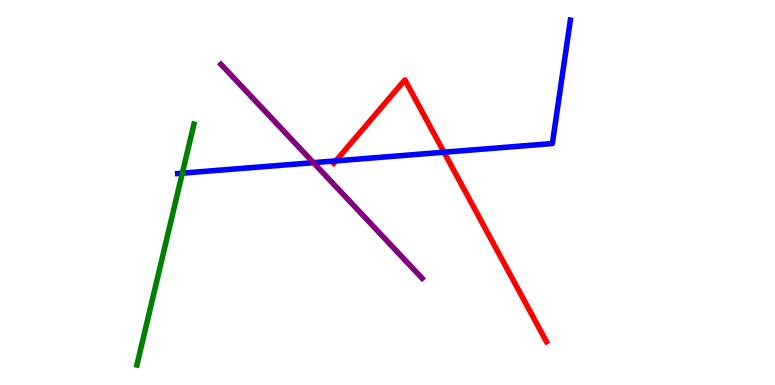[{'lines': ['blue', 'red'], 'intersections': [{'x': 4.33, 'y': 5.82}, {'x': 5.73, 'y': 6.05}]}, {'lines': ['green', 'red'], 'intersections': []}, {'lines': ['purple', 'red'], 'intersections': []}, {'lines': ['blue', 'green'], 'intersections': [{'x': 2.35, 'y': 5.5}]}, {'lines': ['blue', 'purple'], 'intersections': [{'x': 4.04, 'y': 5.77}]}, {'lines': ['green', 'purple'], 'intersections': []}]